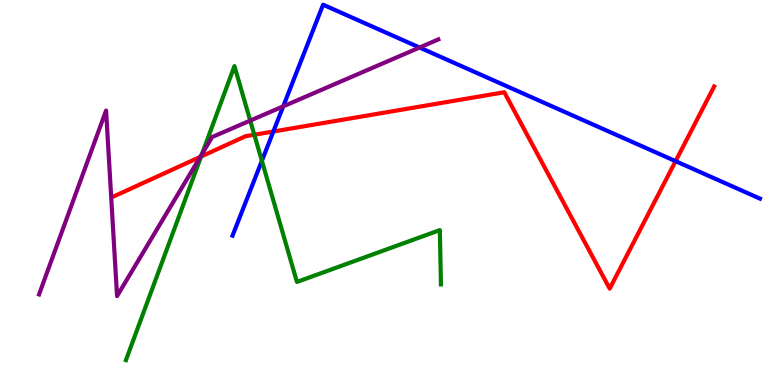[{'lines': ['blue', 'red'], 'intersections': [{'x': 3.53, 'y': 6.58}, {'x': 8.72, 'y': 5.81}]}, {'lines': ['green', 'red'], 'intersections': [{'x': 2.59, 'y': 5.93}, {'x': 3.28, 'y': 6.5}]}, {'lines': ['purple', 'red'], 'intersections': [{'x': 2.58, 'y': 5.92}]}, {'lines': ['blue', 'green'], 'intersections': [{'x': 3.38, 'y': 5.82}]}, {'lines': ['blue', 'purple'], 'intersections': [{'x': 3.65, 'y': 7.24}, {'x': 5.41, 'y': 8.77}]}, {'lines': ['green', 'purple'], 'intersections': [{'x': 2.61, 'y': 6.0}, {'x': 3.23, 'y': 6.87}]}]